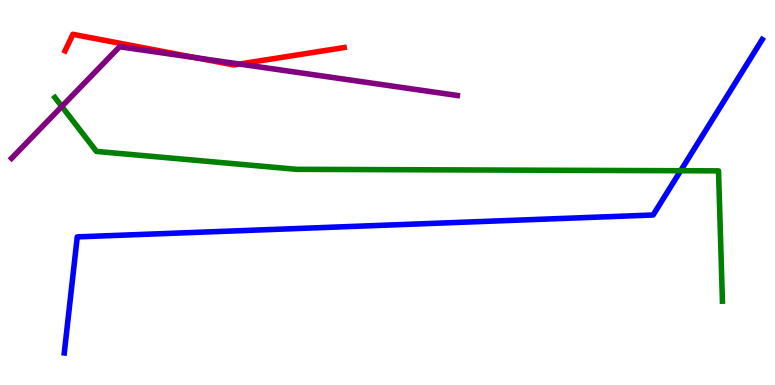[{'lines': ['blue', 'red'], 'intersections': []}, {'lines': ['green', 'red'], 'intersections': []}, {'lines': ['purple', 'red'], 'intersections': [{'x': 2.53, 'y': 8.5}, {'x': 3.09, 'y': 8.34}]}, {'lines': ['blue', 'green'], 'intersections': [{'x': 8.78, 'y': 5.57}]}, {'lines': ['blue', 'purple'], 'intersections': []}, {'lines': ['green', 'purple'], 'intersections': [{'x': 0.797, 'y': 7.23}]}]